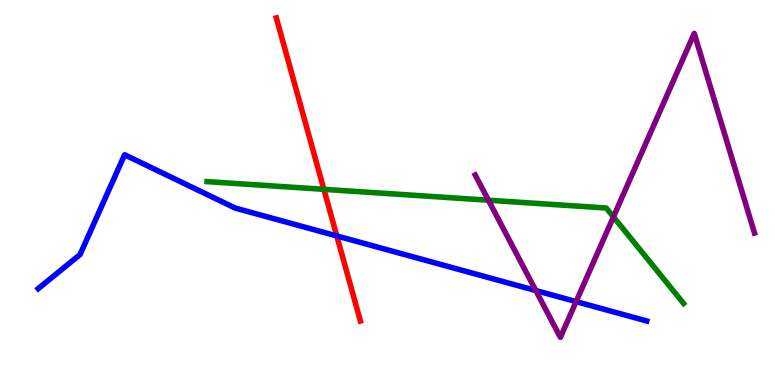[{'lines': ['blue', 'red'], 'intersections': [{'x': 4.35, 'y': 3.87}]}, {'lines': ['green', 'red'], 'intersections': [{'x': 4.18, 'y': 5.08}]}, {'lines': ['purple', 'red'], 'intersections': []}, {'lines': ['blue', 'green'], 'intersections': []}, {'lines': ['blue', 'purple'], 'intersections': [{'x': 6.91, 'y': 2.45}, {'x': 7.43, 'y': 2.17}]}, {'lines': ['green', 'purple'], 'intersections': [{'x': 6.3, 'y': 4.8}, {'x': 7.92, 'y': 4.37}]}]